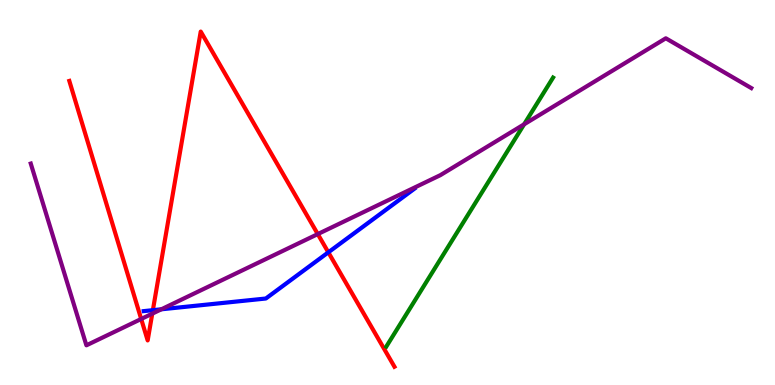[{'lines': ['blue', 'red'], 'intersections': [{'x': 1.97, 'y': 1.94}, {'x': 4.24, 'y': 3.45}]}, {'lines': ['green', 'red'], 'intersections': []}, {'lines': ['purple', 'red'], 'intersections': [{'x': 1.82, 'y': 1.71}, {'x': 1.96, 'y': 1.85}, {'x': 4.1, 'y': 3.92}]}, {'lines': ['blue', 'green'], 'intersections': []}, {'lines': ['blue', 'purple'], 'intersections': [{'x': 2.08, 'y': 1.97}]}, {'lines': ['green', 'purple'], 'intersections': [{'x': 6.76, 'y': 6.77}]}]